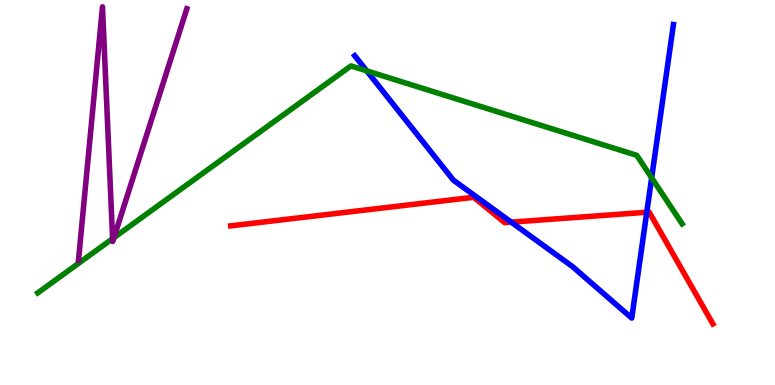[{'lines': ['blue', 'red'], 'intersections': [{'x': 6.6, 'y': 4.23}, {'x': 8.35, 'y': 4.49}]}, {'lines': ['green', 'red'], 'intersections': []}, {'lines': ['purple', 'red'], 'intersections': []}, {'lines': ['blue', 'green'], 'intersections': [{'x': 4.73, 'y': 8.16}, {'x': 8.41, 'y': 5.38}]}, {'lines': ['blue', 'purple'], 'intersections': []}, {'lines': ['green', 'purple'], 'intersections': [{'x': 1.45, 'y': 3.8}, {'x': 1.47, 'y': 3.83}]}]